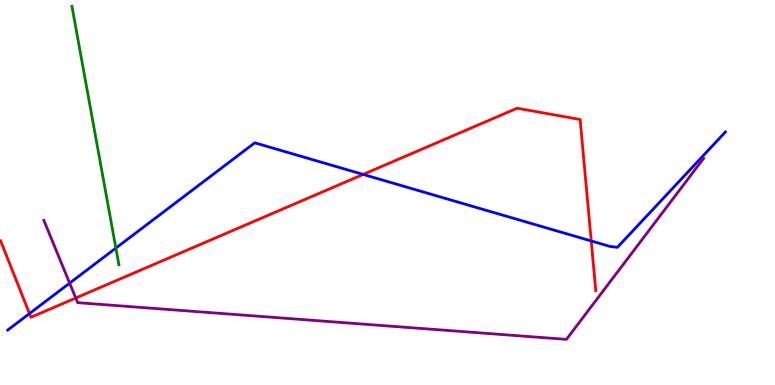[{'lines': ['blue', 'red'], 'intersections': [{'x': 0.38, 'y': 1.86}, {'x': 4.69, 'y': 5.47}, {'x': 7.63, 'y': 3.74}]}, {'lines': ['green', 'red'], 'intersections': []}, {'lines': ['purple', 'red'], 'intersections': [{'x': 0.977, 'y': 2.26}]}, {'lines': ['blue', 'green'], 'intersections': [{'x': 1.5, 'y': 3.56}]}, {'lines': ['blue', 'purple'], 'intersections': [{'x': 0.898, 'y': 2.65}]}, {'lines': ['green', 'purple'], 'intersections': []}]